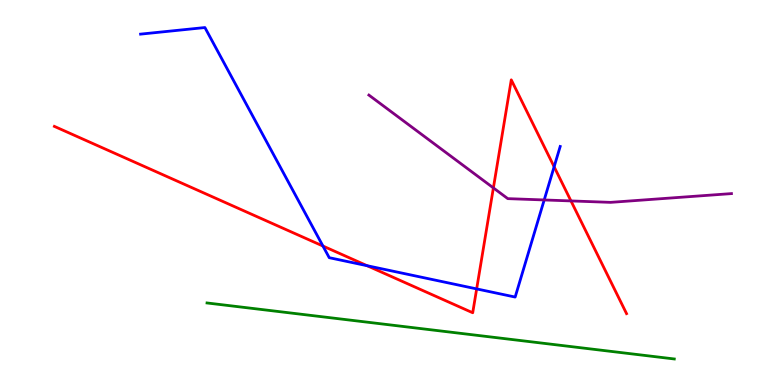[{'lines': ['blue', 'red'], 'intersections': [{'x': 4.17, 'y': 3.61}, {'x': 4.74, 'y': 3.1}, {'x': 6.15, 'y': 2.5}, {'x': 7.15, 'y': 5.67}]}, {'lines': ['green', 'red'], 'intersections': []}, {'lines': ['purple', 'red'], 'intersections': [{'x': 6.37, 'y': 5.12}, {'x': 7.37, 'y': 4.78}]}, {'lines': ['blue', 'green'], 'intersections': []}, {'lines': ['blue', 'purple'], 'intersections': [{'x': 7.02, 'y': 4.81}]}, {'lines': ['green', 'purple'], 'intersections': []}]